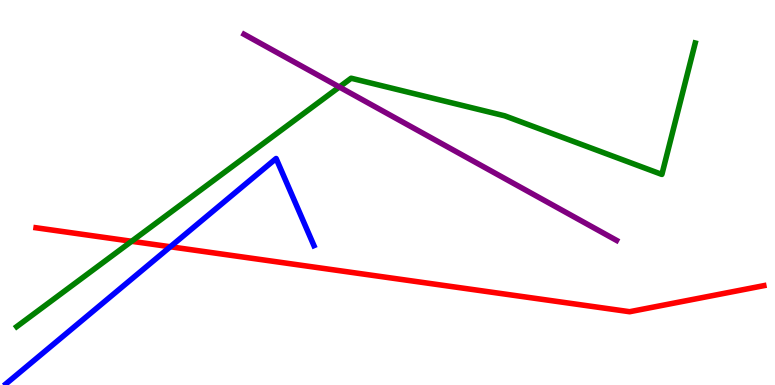[{'lines': ['blue', 'red'], 'intersections': [{'x': 2.2, 'y': 3.59}]}, {'lines': ['green', 'red'], 'intersections': [{'x': 1.7, 'y': 3.73}]}, {'lines': ['purple', 'red'], 'intersections': []}, {'lines': ['blue', 'green'], 'intersections': []}, {'lines': ['blue', 'purple'], 'intersections': []}, {'lines': ['green', 'purple'], 'intersections': [{'x': 4.38, 'y': 7.74}]}]